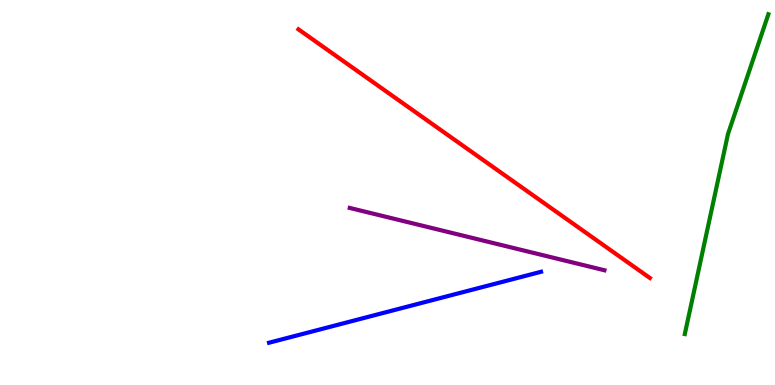[{'lines': ['blue', 'red'], 'intersections': []}, {'lines': ['green', 'red'], 'intersections': []}, {'lines': ['purple', 'red'], 'intersections': []}, {'lines': ['blue', 'green'], 'intersections': []}, {'lines': ['blue', 'purple'], 'intersections': []}, {'lines': ['green', 'purple'], 'intersections': []}]